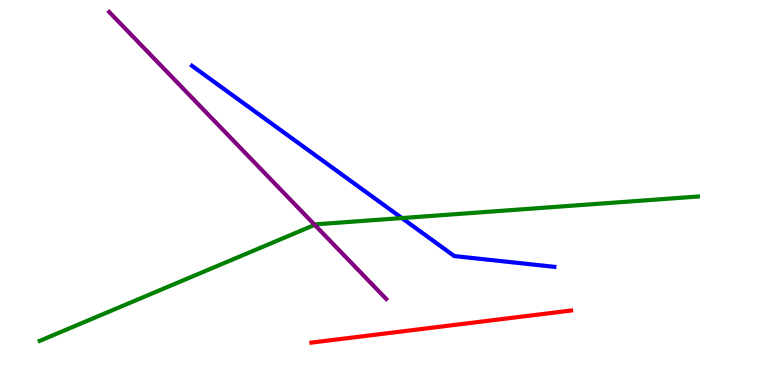[{'lines': ['blue', 'red'], 'intersections': []}, {'lines': ['green', 'red'], 'intersections': []}, {'lines': ['purple', 'red'], 'intersections': []}, {'lines': ['blue', 'green'], 'intersections': [{'x': 5.19, 'y': 4.34}]}, {'lines': ['blue', 'purple'], 'intersections': []}, {'lines': ['green', 'purple'], 'intersections': [{'x': 4.06, 'y': 4.16}]}]